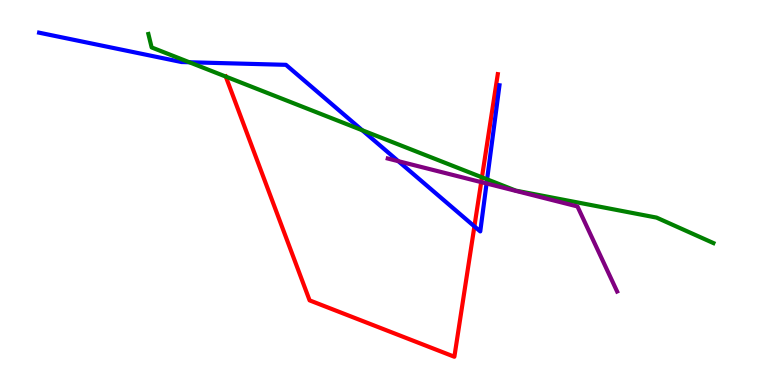[{'lines': ['blue', 'red'], 'intersections': [{'x': 6.12, 'y': 4.12}]}, {'lines': ['green', 'red'], 'intersections': [{'x': 2.91, 'y': 8.01}, {'x': 6.22, 'y': 5.39}]}, {'lines': ['purple', 'red'], 'intersections': [{'x': 6.21, 'y': 5.27}]}, {'lines': ['blue', 'green'], 'intersections': [{'x': 2.44, 'y': 8.38}, {'x': 4.67, 'y': 6.62}, {'x': 6.29, 'y': 5.34}]}, {'lines': ['blue', 'purple'], 'intersections': [{'x': 5.14, 'y': 5.81}, {'x': 6.28, 'y': 5.23}]}, {'lines': ['green', 'purple'], 'intersections': []}]